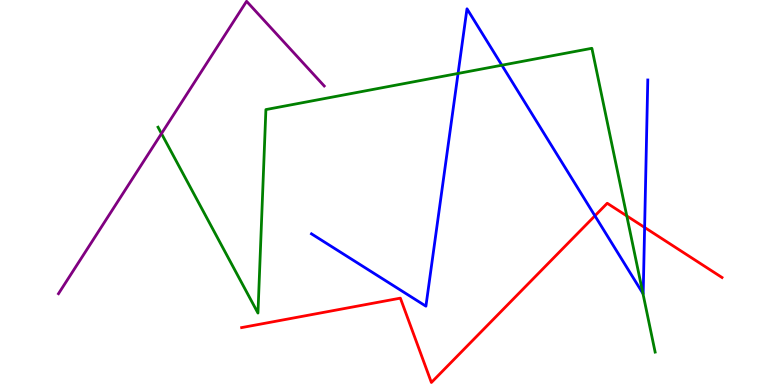[{'lines': ['blue', 'red'], 'intersections': [{'x': 7.68, 'y': 4.39}, {'x': 8.32, 'y': 4.09}]}, {'lines': ['green', 'red'], 'intersections': [{'x': 8.09, 'y': 4.39}]}, {'lines': ['purple', 'red'], 'intersections': []}, {'lines': ['blue', 'green'], 'intersections': [{'x': 5.91, 'y': 8.09}, {'x': 6.48, 'y': 8.31}, {'x': 8.3, 'y': 2.38}]}, {'lines': ['blue', 'purple'], 'intersections': []}, {'lines': ['green', 'purple'], 'intersections': [{'x': 2.08, 'y': 6.53}]}]